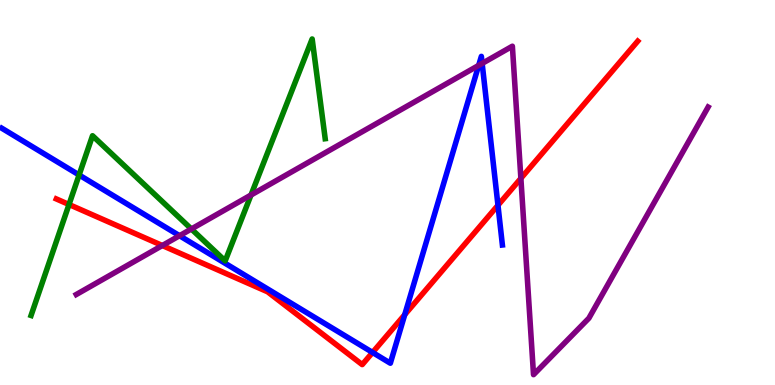[{'lines': ['blue', 'red'], 'intersections': [{'x': 4.81, 'y': 0.845}, {'x': 5.22, 'y': 1.83}, {'x': 6.43, 'y': 4.67}]}, {'lines': ['green', 'red'], 'intersections': [{'x': 0.89, 'y': 4.69}]}, {'lines': ['purple', 'red'], 'intersections': [{'x': 2.09, 'y': 3.62}, {'x': 6.72, 'y': 5.37}]}, {'lines': ['blue', 'green'], 'intersections': [{'x': 1.02, 'y': 5.46}]}, {'lines': ['blue', 'purple'], 'intersections': [{'x': 2.32, 'y': 3.88}, {'x': 6.18, 'y': 8.3}, {'x': 6.22, 'y': 8.35}]}, {'lines': ['green', 'purple'], 'intersections': [{'x': 2.47, 'y': 4.05}, {'x': 3.24, 'y': 4.93}]}]